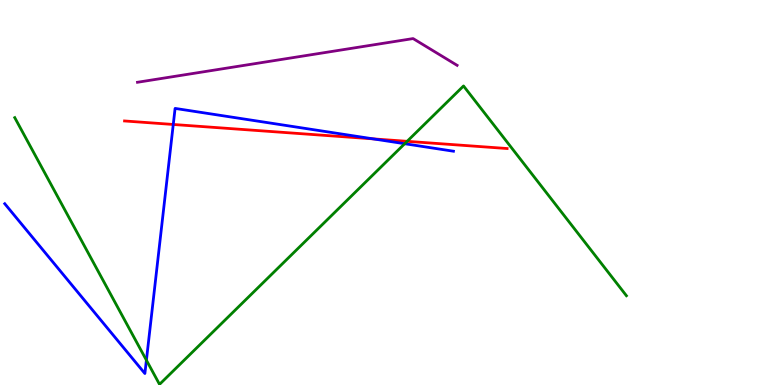[{'lines': ['blue', 'red'], 'intersections': [{'x': 2.24, 'y': 6.77}, {'x': 4.82, 'y': 6.39}]}, {'lines': ['green', 'red'], 'intersections': [{'x': 5.25, 'y': 6.33}]}, {'lines': ['purple', 'red'], 'intersections': []}, {'lines': ['blue', 'green'], 'intersections': [{'x': 1.89, 'y': 0.644}, {'x': 5.22, 'y': 6.27}]}, {'lines': ['blue', 'purple'], 'intersections': []}, {'lines': ['green', 'purple'], 'intersections': []}]